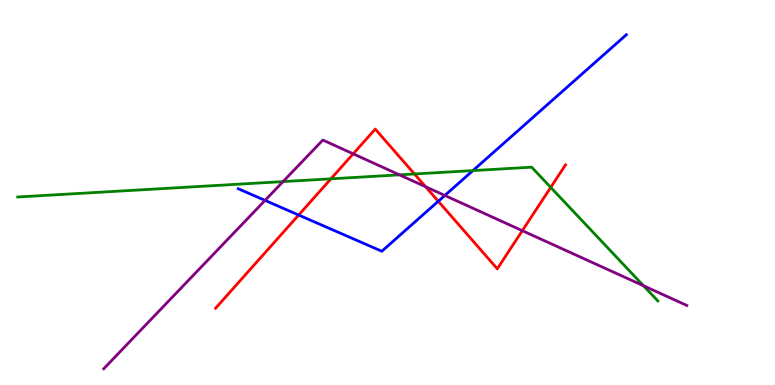[{'lines': ['blue', 'red'], 'intersections': [{'x': 3.85, 'y': 4.41}, {'x': 5.66, 'y': 4.77}]}, {'lines': ['green', 'red'], 'intersections': [{'x': 4.27, 'y': 5.36}, {'x': 5.35, 'y': 5.48}, {'x': 7.11, 'y': 5.13}]}, {'lines': ['purple', 'red'], 'intersections': [{'x': 4.56, 'y': 6.0}, {'x': 5.49, 'y': 5.15}, {'x': 6.74, 'y': 4.01}]}, {'lines': ['blue', 'green'], 'intersections': [{'x': 6.1, 'y': 5.57}]}, {'lines': ['blue', 'purple'], 'intersections': [{'x': 3.42, 'y': 4.79}, {'x': 5.74, 'y': 4.92}]}, {'lines': ['green', 'purple'], 'intersections': [{'x': 3.65, 'y': 5.28}, {'x': 5.15, 'y': 5.46}, {'x': 8.3, 'y': 2.58}]}]